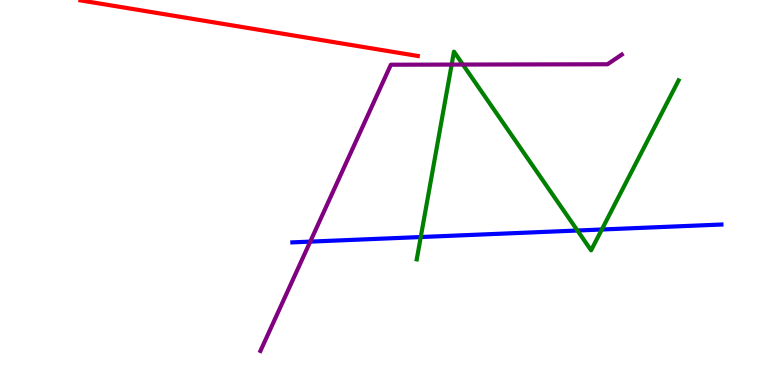[{'lines': ['blue', 'red'], 'intersections': []}, {'lines': ['green', 'red'], 'intersections': []}, {'lines': ['purple', 'red'], 'intersections': []}, {'lines': ['blue', 'green'], 'intersections': [{'x': 5.43, 'y': 3.84}, {'x': 7.45, 'y': 4.01}, {'x': 7.77, 'y': 4.04}]}, {'lines': ['blue', 'purple'], 'intersections': [{'x': 4.0, 'y': 3.72}]}, {'lines': ['green', 'purple'], 'intersections': [{'x': 5.83, 'y': 8.32}, {'x': 5.97, 'y': 8.32}]}]